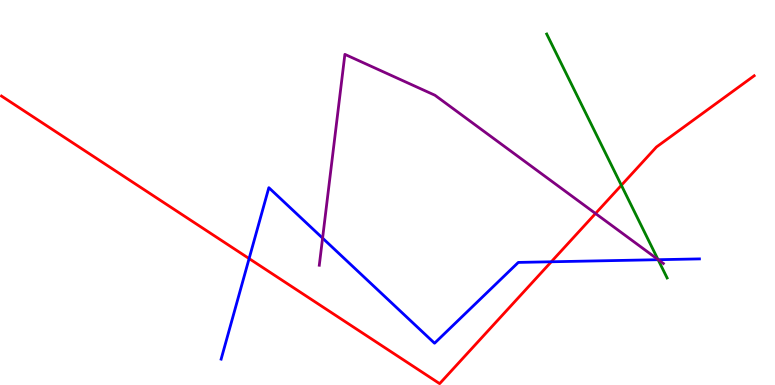[{'lines': ['blue', 'red'], 'intersections': [{'x': 3.21, 'y': 3.28}, {'x': 7.11, 'y': 3.2}]}, {'lines': ['green', 'red'], 'intersections': [{'x': 8.02, 'y': 5.19}]}, {'lines': ['purple', 'red'], 'intersections': [{'x': 7.68, 'y': 4.45}]}, {'lines': ['blue', 'green'], 'intersections': [{'x': 8.49, 'y': 3.25}]}, {'lines': ['blue', 'purple'], 'intersections': [{'x': 4.16, 'y': 3.82}, {'x': 8.49, 'y': 3.25}]}, {'lines': ['green', 'purple'], 'intersections': [{'x': 8.49, 'y': 3.26}]}]